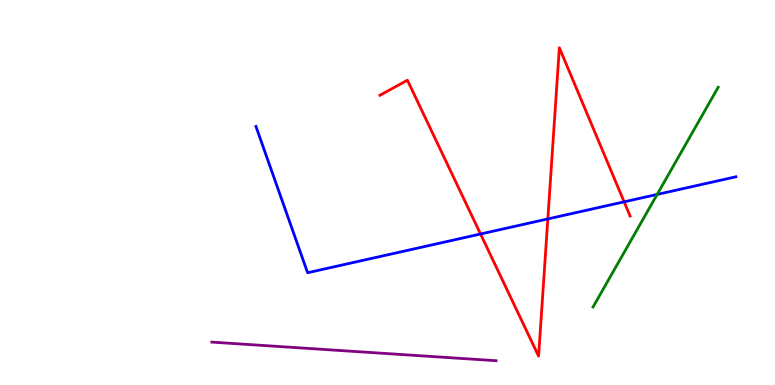[{'lines': ['blue', 'red'], 'intersections': [{'x': 6.2, 'y': 3.92}, {'x': 7.07, 'y': 4.31}, {'x': 8.05, 'y': 4.76}]}, {'lines': ['green', 'red'], 'intersections': []}, {'lines': ['purple', 'red'], 'intersections': []}, {'lines': ['blue', 'green'], 'intersections': [{'x': 8.48, 'y': 4.95}]}, {'lines': ['blue', 'purple'], 'intersections': []}, {'lines': ['green', 'purple'], 'intersections': []}]